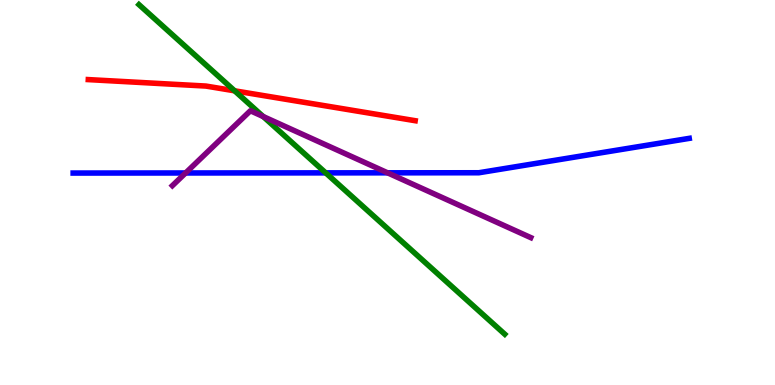[{'lines': ['blue', 'red'], 'intersections': []}, {'lines': ['green', 'red'], 'intersections': [{'x': 3.03, 'y': 7.64}]}, {'lines': ['purple', 'red'], 'intersections': []}, {'lines': ['blue', 'green'], 'intersections': [{'x': 4.2, 'y': 5.51}]}, {'lines': ['blue', 'purple'], 'intersections': [{'x': 2.39, 'y': 5.51}, {'x': 5.0, 'y': 5.51}]}, {'lines': ['green', 'purple'], 'intersections': [{'x': 3.4, 'y': 6.97}]}]